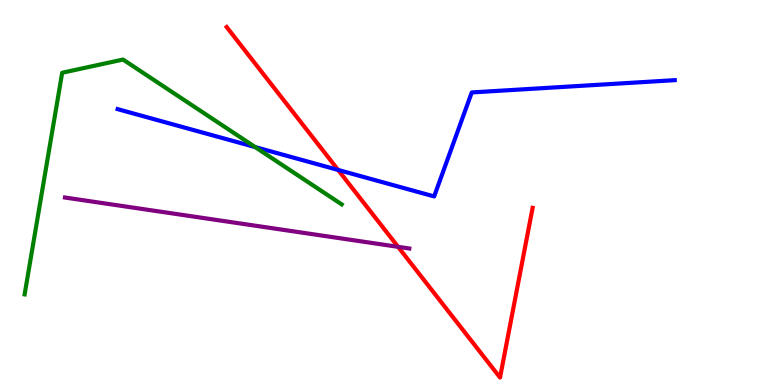[{'lines': ['blue', 'red'], 'intersections': [{'x': 4.36, 'y': 5.59}]}, {'lines': ['green', 'red'], 'intersections': []}, {'lines': ['purple', 'red'], 'intersections': [{'x': 5.14, 'y': 3.59}]}, {'lines': ['blue', 'green'], 'intersections': [{'x': 3.29, 'y': 6.18}]}, {'lines': ['blue', 'purple'], 'intersections': []}, {'lines': ['green', 'purple'], 'intersections': []}]